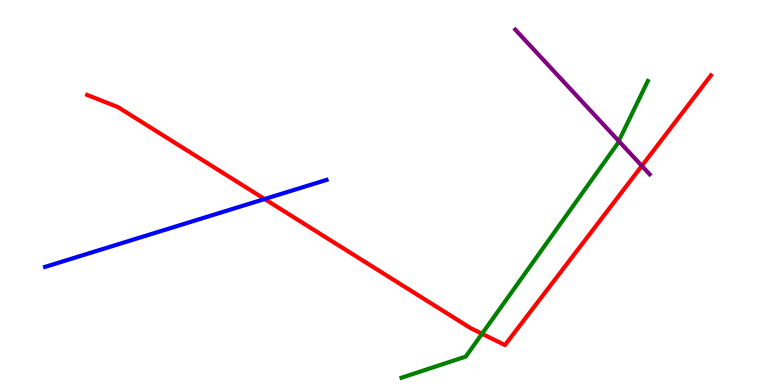[{'lines': ['blue', 'red'], 'intersections': [{'x': 3.41, 'y': 4.83}]}, {'lines': ['green', 'red'], 'intersections': [{'x': 6.22, 'y': 1.33}]}, {'lines': ['purple', 'red'], 'intersections': [{'x': 8.28, 'y': 5.69}]}, {'lines': ['blue', 'green'], 'intersections': []}, {'lines': ['blue', 'purple'], 'intersections': []}, {'lines': ['green', 'purple'], 'intersections': [{'x': 7.98, 'y': 6.34}]}]